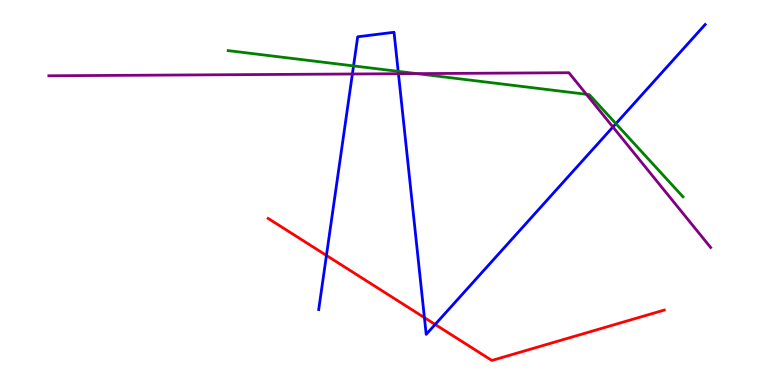[{'lines': ['blue', 'red'], 'intersections': [{'x': 4.21, 'y': 3.37}, {'x': 5.48, 'y': 1.75}, {'x': 5.61, 'y': 1.57}]}, {'lines': ['green', 'red'], 'intersections': []}, {'lines': ['purple', 'red'], 'intersections': []}, {'lines': ['blue', 'green'], 'intersections': [{'x': 4.56, 'y': 8.29}, {'x': 5.14, 'y': 8.15}, {'x': 7.95, 'y': 6.79}]}, {'lines': ['blue', 'purple'], 'intersections': [{'x': 4.55, 'y': 8.08}, {'x': 5.14, 'y': 8.09}, {'x': 7.91, 'y': 6.7}]}, {'lines': ['green', 'purple'], 'intersections': [{'x': 5.38, 'y': 8.09}, {'x': 7.57, 'y': 7.55}]}]